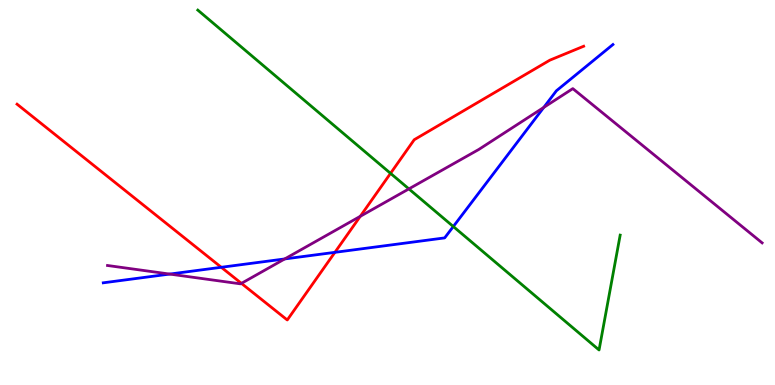[{'lines': ['blue', 'red'], 'intersections': [{'x': 2.86, 'y': 3.06}, {'x': 4.32, 'y': 3.45}]}, {'lines': ['green', 'red'], 'intersections': [{'x': 5.04, 'y': 5.5}]}, {'lines': ['purple', 'red'], 'intersections': [{'x': 3.12, 'y': 2.64}, {'x': 4.65, 'y': 4.38}]}, {'lines': ['blue', 'green'], 'intersections': [{'x': 5.85, 'y': 4.12}]}, {'lines': ['blue', 'purple'], 'intersections': [{'x': 2.19, 'y': 2.88}, {'x': 3.67, 'y': 3.27}, {'x': 7.02, 'y': 7.21}]}, {'lines': ['green', 'purple'], 'intersections': [{'x': 5.28, 'y': 5.09}]}]